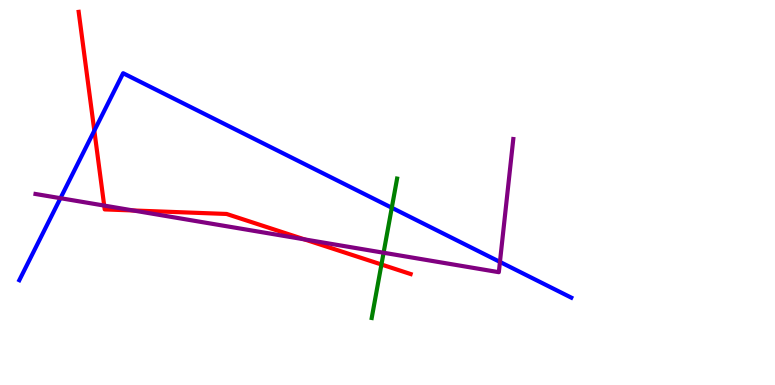[{'lines': ['blue', 'red'], 'intersections': [{'x': 1.22, 'y': 6.61}]}, {'lines': ['green', 'red'], 'intersections': [{'x': 4.92, 'y': 3.13}]}, {'lines': ['purple', 'red'], 'intersections': [{'x': 1.34, 'y': 4.66}, {'x': 1.72, 'y': 4.53}, {'x': 3.93, 'y': 3.78}]}, {'lines': ['blue', 'green'], 'intersections': [{'x': 5.06, 'y': 4.6}]}, {'lines': ['blue', 'purple'], 'intersections': [{'x': 0.78, 'y': 4.85}, {'x': 6.45, 'y': 3.2}]}, {'lines': ['green', 'purple'], 'intersections': [{'x': 4.95, 'y': 3.44}]}]